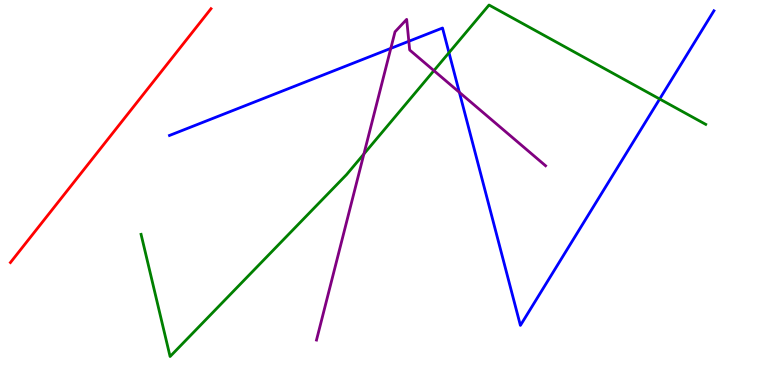[{'lines': ['blue', 'red'], 'intersections': []}, {'lines': ['green', 'red'], 'intersections': []}, {'lines': ['purple', 'red'], 'intersections': []}, {'lines': ['blue', 'green'], 'intersections': [{'x': 5.79, 'y': 8.63}, {'x': 8.51, 'y': 7.43}]}, {'lines': ['blue', 'purple'], 'intersections': [{'x': 5.04, 'y': 8.74}, {'x': 5.28, 'y': 8.93}, {'x': 5.93, 'y': 7.6}]}, {'lines': ['green', 'purple'], 'intersections': [{'x': 4.7, 'y': 6.0}, {'x': 5.6, 'y': 8.17}]}]